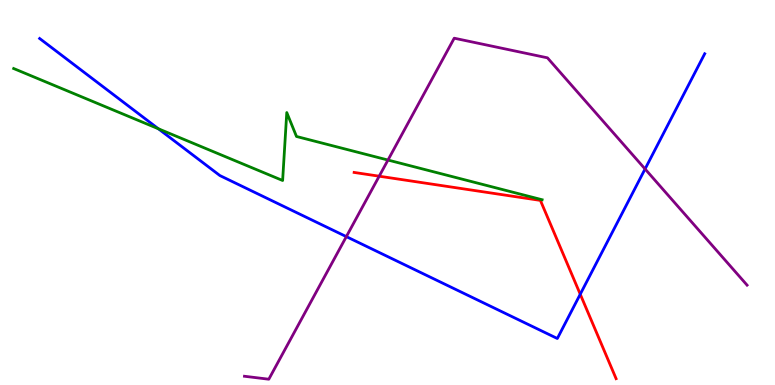[{'lines': ['blue', 'red'], 'intersections': [{'x': 7.49, 'y': 2.36}]}, {'lines': ['green', 'red'], 'intersections': []}, {'lines': ['purple', 'red'], 'intersections': [{'x': 4.89, 'y': 5.42}]}, {'lines': ['blue', 'green'], 'intersections': [{'x': 2.04, 'y': 6.66}]}, {'lines': ['blue', 'purple'], 'intersections': [{'x': 4.47, 'y': 3.85}, {'x': 8.32, 'y': 5.61}]}, {'lines': ['green', 'purple'], 'intersections': [{'x': 5.01, 'y': 5.84}]}]